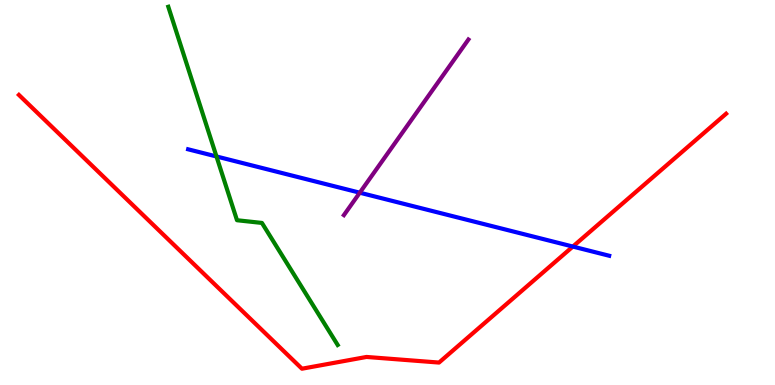[{'lines': ['blue', 'red'], 'intersections': [{'x': 7.39, 'y': 3.6}]}, {'lines': ['green', 'red'], 'intersections': []}, {'lines': ['purple', 'red'], 'intersections': []}, {'lines': ['blue', 'green'], 'intersections': [{'x': 2.79, 'y': 5.94}]}, {'lines': ['blue', 'purple'], 'intersections': [{'x': 4.64, 'y': 4.99}]}, {'lines': ['green', 'purple'], 'intersections': []}]